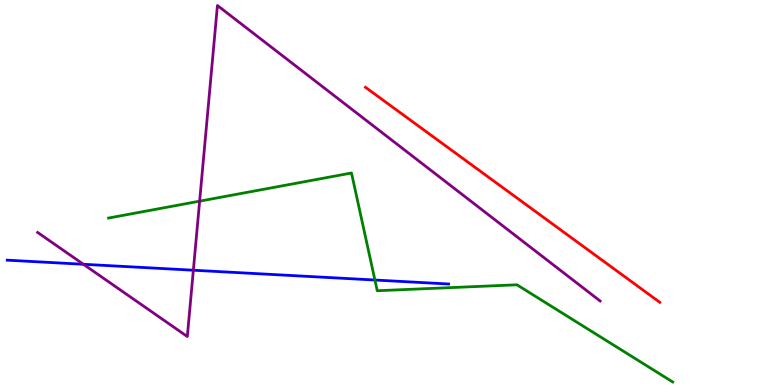[{'lines': ['blue', 'red'], 'intersections': []}, {'lines': ['green', 'red'], 'intersections': []}, {'lines': ['purple', 'red'], 'intersections': []}, {'lines': ['blue', 'green'], 'intersections': [{'x': 4.84, 'y': 2.73}]}, {'lines': ['blue', 'purple'], 'intersections': [{'x': 1.08, 'y': 3.14}, {'x': 2.49, 'y': 2.98}]}, {'lines': ['green', 'purple'], 'intersections': [{'x': 2.58, 'y': 4.78}]}]